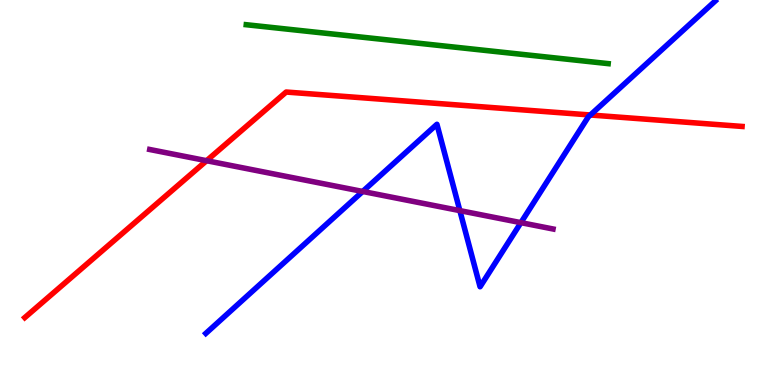[{'lines': ['blue', 'red'], 'intersections': [{'x': 7.62, 'y': 7.01}]}, {'lines': ['green', 'red'], 'intersections': []}, {'lines': ['purple', 'red'], 'intersections': [{'x': 2.67, 'y': 5.83}]}, {'lines': ['blue', 'green'], 'intersections': []}, {'lines': ['blue', 'purple'], 'intersections': [{'x': 4.68, 'y': 5.03}, {'x': 5.93, 'y': 4.53}, {'x': 6.72, 'y': 4.22}]}, {'lines': ['green', 'purple'], 'intersections': []}]